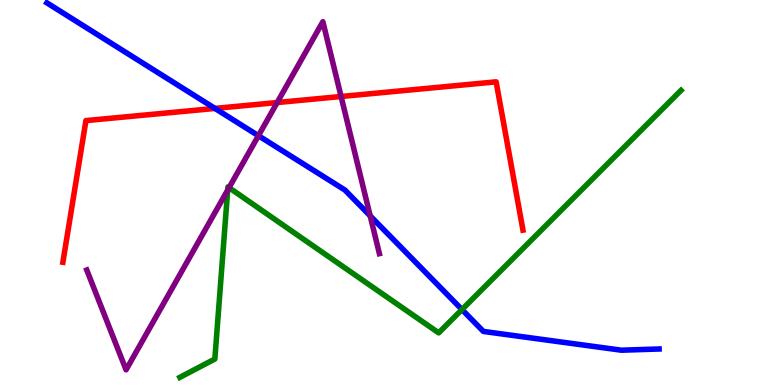[{'lines': ['blue', 'red'], 'intersections': [{'x': 2.77, 'y': 7.18}]}, {'lines': ['green', 'red'], 'intersections': []}, {'lines': ['purple', 'red'], 'intersections': [{'x': 3.58, 'y': 7.34}, {'x': 4.4, 'y': 7.49}]}, {'lines': ['blue', 'green'], 'intersections': [{'x': 5.96, 'y': 1.96}]}, {'lines': ['blue', 'purple'], 'intersections': [{'x': 3.33, 'y': 6.48}, {'x': 4.78, 'y': 4.39}]}, {'lines': ['green', 'purple'], 'intersections': [{'x': 2.94, 'y': 5.06}, {'x': 2.96, 'y': 5.13}]}]